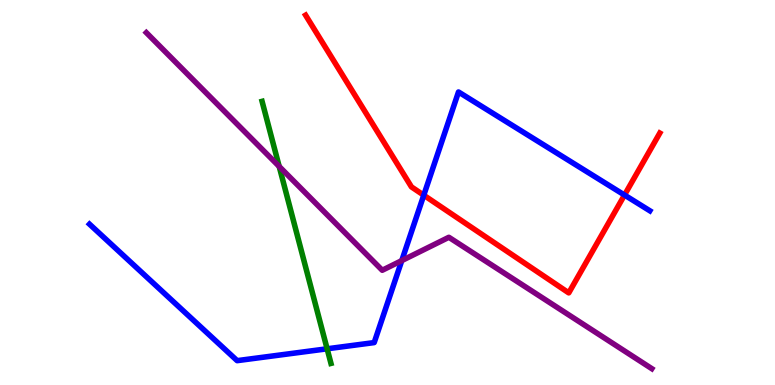[{'lines': ['blue', 'red'], 'intersections': [{'x': 5.47, 'y': 4.93}, {'x': 8.06, 'y': 4.93}]}, {'lines': ['green', 'red'], 'intersections': []}, {'lines': ['purple', 'red'], 'intersections': []}, {'lines': ['blue', 'green'], 'intersections': [{'x': 4.22, 'y': 0.94}]}, {'lines': ['blue', 'purple'], 'intersections': [{'x': 5.18, 'y': 3.23}]}, {'lines': ['green', 'purple'], 'intersections': [{'x': 3.6, 'y': 5.68}]}]